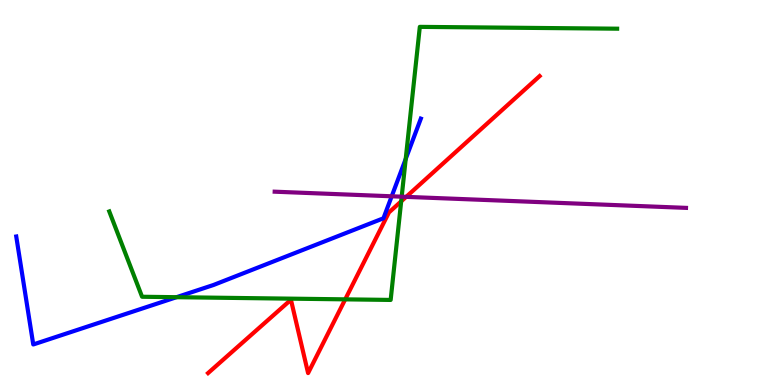[{'lines': ['blue', 'red'], 'intersections': []}, {'lines': ['green', 'red'], 'intersections': [{'x': 4.45, 'y': 2.22}, {'x': 5.18, 'y': 4.77}]}, {'lines': ['purple', 'red'], 'intersections': [{'x': 5.24, 'y': 4.89}]}, {'lines': ['blue', 'green'], 'intersections': [{'x': 2.28, 'y': 2.28}, {'x': 5.24, 'y': 5.87}]}, {'lines': ['blue', 'purple'], 'intersections': [{'x': 5.05, 'y': 4.9}]}, {'lines': ['green', 'purple'], 'intersections': [{'x': 5.18, 'y': 4.89}]}]